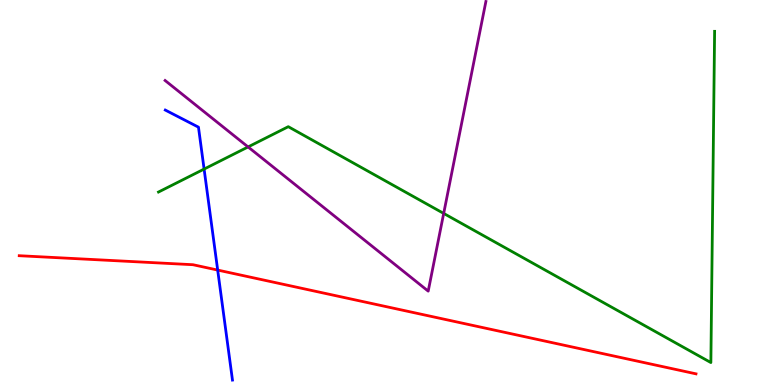[{'lines': ['blue', 'red'], 'intersections': [{'x': 2.81, 'y': 2.99}]}, {'lines': ['green', 'red'], 'intersections': []}, {'lines': ['purple', 'red'], 'intersections': []}, {'lines': ['blue', 'green'], 'intersections': [{'x': 2.63, 'y': 5.61}]}, {'lines': ['blue', 'purple'], 'intersections': []}, {'lines': ['green', 'purple'], 'intersections': [{'x': 3.2, 'y': 6.18}, {'x': 5.73, 'y': 4.46}]}]